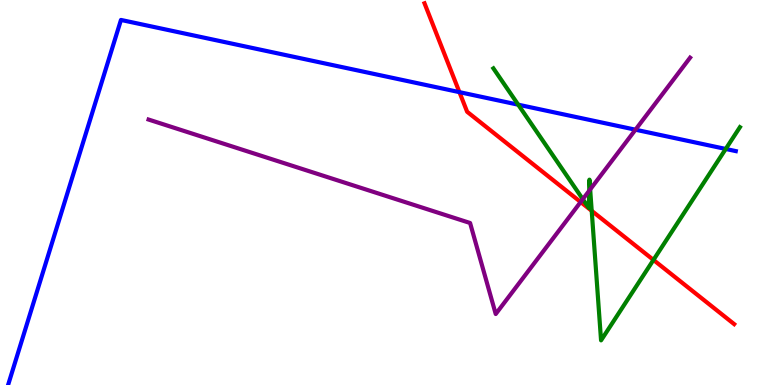[{'lines': ['blue', 'red'], 'intersections': [{'x': 5.93, 'y': 7.61}]}, {'lines': ['green', 'red'], 'intersections': [{'x': 7.63, 'y': 4.52}, {'x': 8.43, 'y': 3.25}]}, {'lines': ['purple', 'red'], 'intersections': [{'x': 7.49, 'y': 4.75}]}, {'lines': ['blue', 'green'], 'intersections': [{'x': 6.69, 'y': 7.28}, {'x': 9.36, 'y': 6.13}]}, {'lines': ['blue', 'purple'], 'intersections': [{'x': 8.2, 'y': 6.63}]}, {'lines': ['green', 'purple'], 'intersections': [{'x': 7.52, 'y': 4.83}, {'x': 7.6, 'y': 5.05}, {'x': 7.62, 'y': 5.08}]}]